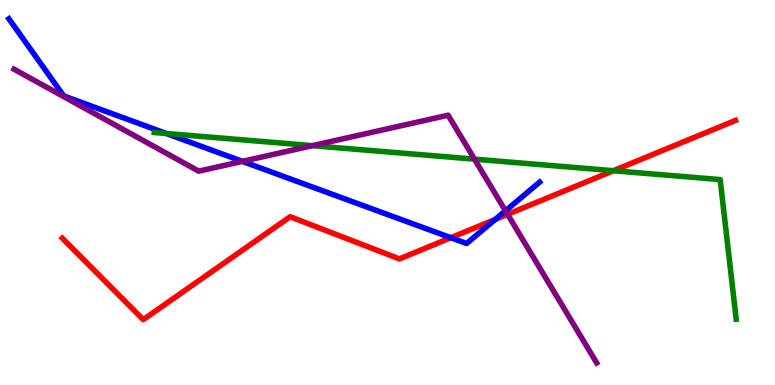[{'lines': ['blue', 'red'], 'intersections': [{'x': 5.82, 'y': 3.83}, {'x': 6.39, 'y': 4.3}]}, {'lines': ['green', 'red'], 'intersections': [{'x': 7.92, 'y': 5.57}]}, {'lines': ['purple', 'red'], 'intersections': [{'x': 6.55, 'y': 4.43}]}, {'lines': ['blue', 'green'], 'intersections': [{'x': 2.15, 'y': 6.53}]}, {'lines': ['blue', 'purple'], 'intersections': [{'x': 3.13, 'y': 5.81}, {'x': 6.52, 'y': 4.52}]}, {'lines': ['green', 'purple'], 'intersections': [{'x': 4.03, 'y': 6.22}, {'x': 6.12, 'y': 5.87}]}]